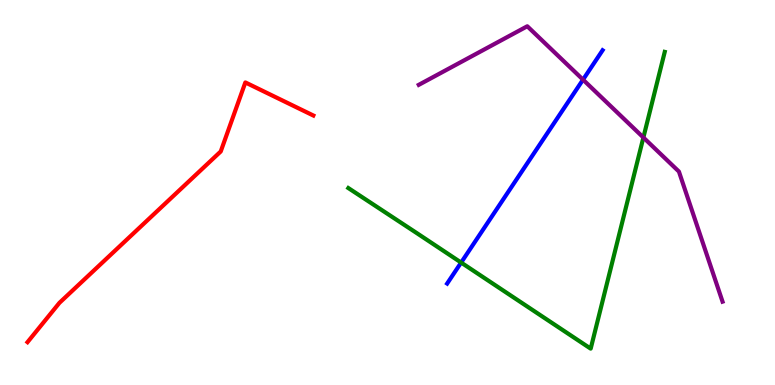[{'lines': ['blue', 'red'], 'intersections': []}, {'lines': ['green', 'red'], 'intersections': []}, {'lines': ['purple', 'red'], 'intersections': []}, {'lines': ['blue', 'green'], 'intersections': [{'x': 5.95, 'y': 3.18}]}, {'lines': ['blue', 'purple'], 'intersections': [{'x': 7.52, 'y': 7.93}]}, {'lines': ['green', 'purple'], 'intersections': [{'x': 8.3, 'y': 6.43}]}]